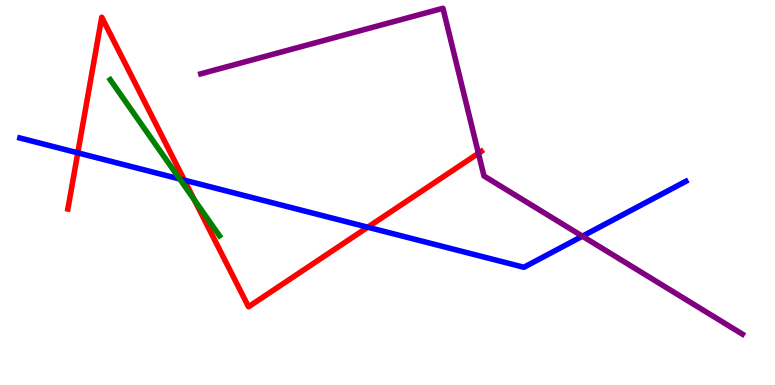[{'lines': ['blue', 'red'], 'intersections': [{'x': 1.0, 'y': 6.03}, {'x': 2.38, 'y': 5.32}, {'x': 4.74, 'y': 4.1}]}, {'lines': ['green', 'red'], 'intersections': [{'x': 2.51, 'y': 4.81}]}, {'lines': ['purple', 'red'], 'intersections': [{'x': 6.17, 'y': 6.02}]}, {'lines': ['blue', 'green'], 'intersections': [{'x': 2.32, 'y': 5.35}]}, {'lines': ['blue', 'purple'], 'intersections': [{'x': 7.51, 'y': 3.86}]}, {'lines': ['green', 'purple'], 'intersections': []}]